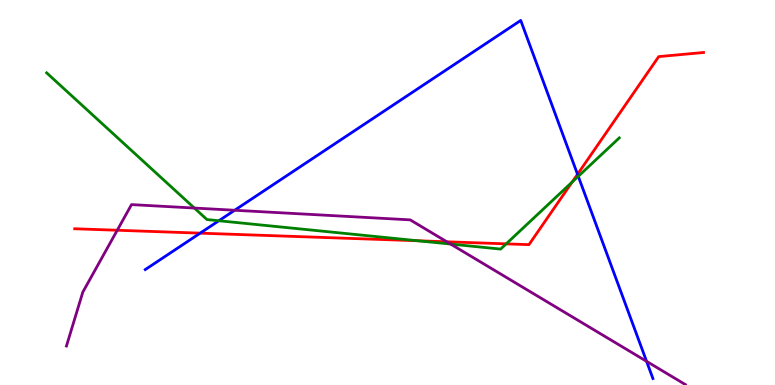[{'lines': ['blue', 'red'], 'intersections': [{'x': 2.58, 'y': 3.94}, {'x': 7.45, 'y': 5.47}]}, {'lines': ['green', 'red'], 'intersections': [{'x': 5.39, 'y': 3.75}, {'x': 6.53, 'y': 3.67}, {'x': 7.38, 'y': 5.27}]}, {'lines': ['purple', 'red'], 'intersections': [{'x': 1.51, 'y': 4.02}, {'x': 5.77, 'y': 3.72}]}, {'lines': ['blue', 'green'], 'intersections': [{'x': 2.82, 'y': 4.27}, {'x': 7.46, 'y': 5.42}]}, {'lines': ['blue', 'purple'], 'intersections': [{'x': 3.03, 'y': 4.54}, {'x': 8.34, 'y': 0.614}]}, {'lines': ['green', 'purple'], 'intersections': [{'x': 2.51, 'y': 4.6}, {'x': 5.81, 'y': 3.66}]}]